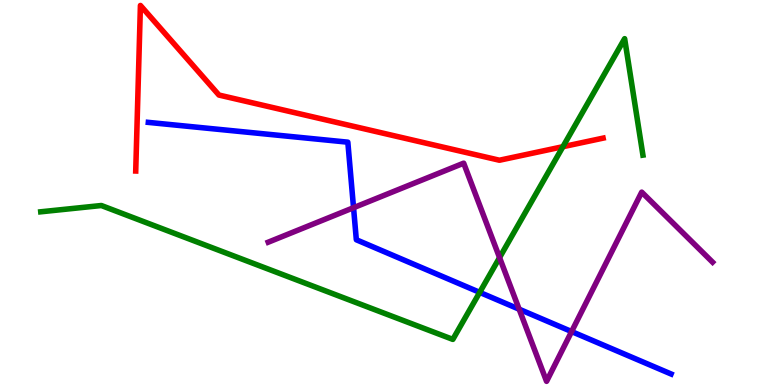[{'lines': ['blue', 'red'], 'intersections': []}, {'lines': ['green', 'red'], 'intersections': [{'x': 7.26, 'y': 6.19}]}, {'lines': ['purple', 'red'], 'intersections': []}, {'lines': ['blue', 'green'], 'intersections': [{'x': 6.19, 'y': 2.41}]}, {'lines': ['blue', 'purple'], 'intersections': [{'x': 4.56, 'y': 4.61}, {'x': 6.7, 'y': 1.97}, {'x': 7.38, 'y': 1.39}]}, {'lines': ['green', 'purple'], 'intersections': [{'x': 6.45, 'y': 3.31}]}]